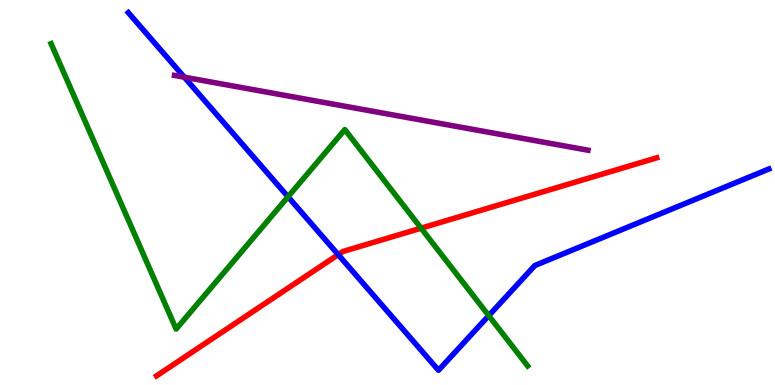[{'lines': ['blue', 'red'], 'intersections': [{'x': 4.36, 'y': 3.39}]}, {'lines': ['green', 'red'], 'intersections': [{'x': 5.43, 'y': 4.07}]}, {'lines': ['purple', 'red'], 'intersections': []}, {'lines': ['blue', 'green'], 'intersections': [{'x': 3.72, 'y': 4.89}, {'x': 6.31, 'y': 1.8}]}, {'lines': ['blue', 'purple'], 'intersections': [{'x': 2.38, 'y': 8.0}]}, {'lines': ['green', 'purple'], 'intersections': []}]